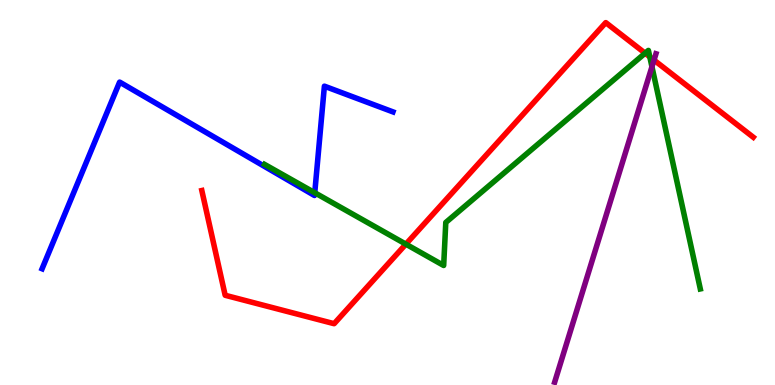[{'lines': ['blue', 'red'], 'intersections': []}, {'lines': ['green', 'red'], 'intersections': [{'x': 5.24, 'y': 3.66}, {'x': 8.32, 'y': 8.62}, {'x': 8.38, 'y': 8.52}]}, {'lines': ['purple', 'red'], 'intersections': [{'x': 8.44, 'y': 8.44}]}, {'lines': ['blue', 'green'], 'intersections': [{'x': 4.06, 'y': 4.99}]}, {'lines': ['blue', 'purple'], 'intersections': []}, {'lines': ['green', 'purple'], 'intersections': [{'x': 8.41, 'y': 8.27}]}]